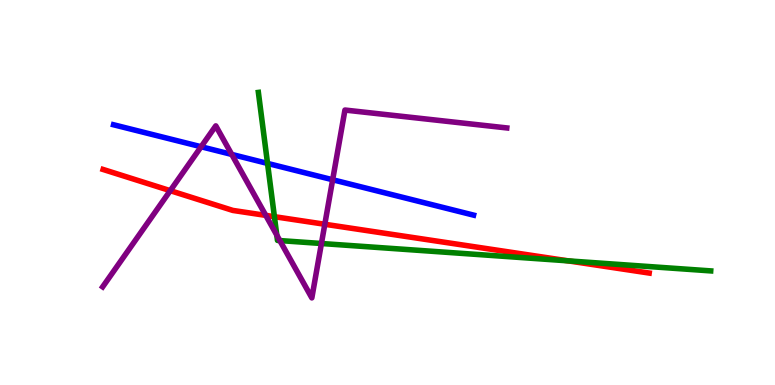[{'lines': ['blue', 'red'], 'intersections': []}, {'lines': ['green', 'red'], 'intersections': [{'x': 3.54, 'y': 4.37}, {'x': 7.33, 'y': 3.22}]}, {'lines': ['purple', 'red'], 'intersections': [{'x': 2.2, 'y': 5.05}, {'x': 3.43, 'y': 4.41}, {'x': 4.19, 'y': 4.18}]}, {'lines': ['blue', 'green'], 'intersections': [{'x': 3.45, 'y': 5.76}]}, {'lines': ['blue', 'purple'], 'intersections': [{'x': 2.6, 'y': 6.19}, {'x': 2.99, 'y': 5.99}, {'x': 4.29, 'y': 5.33}]}, {'lines': ['green', 'purple'], 'intersections': [{'x': 3.57, 'y': 3.89}, {'x': 3.61, 'y': 3.75}, {'x': 4.15, 'y': 3.68}]}]